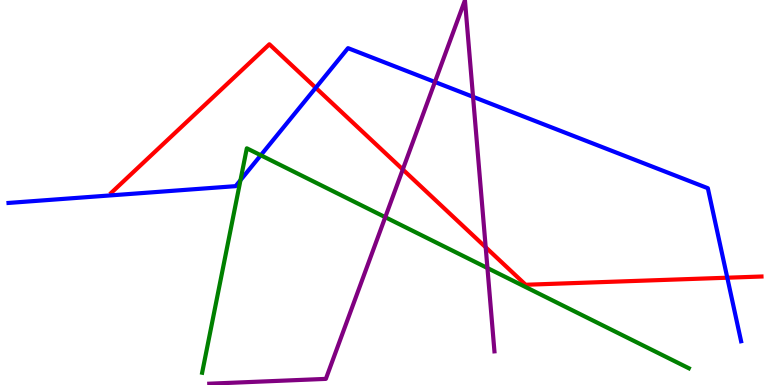[{'lines': ['blue', 'red'], 'intersections': [{'x': 4.07, 'y': 7.72}, {'x': 9.38, 'y': 2.79}]}, {'lines': ['green', 'red'], 'intersections': []}, {'lines': ['purple', 'red'], 'intersections': [{'x': 5.2, 'y': 5.6}, {'x': 6.27, 'y': 3.58}]}, {'lines': ['blue', 'green'], 'intersections': [{'x': 3.1, 'y': 5.32}, {'x': 3.36, 'y': 5.97}]}, {'lines': ['blue', 'purple'], 'intersections': [{'x': 5.61, 'y': 7.87}, {'x': 6.1, 'y': 7.49}]}, {'lines': ['green', 'purple'], 'intersections': [{'x': 4.97, 'y': 4.36}, {'x': 6.29, 'y': 3.04}]}]